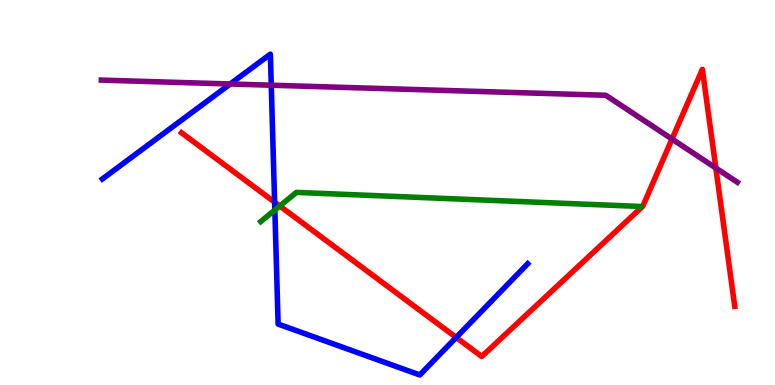[{'lines': ['blue', 'red'], 'intersections': [{'x': 3.54, 'y': 4.75}, {'x': 5.89, 'y': 1.24}]}, {'lines': ['green', 'red'], 'intersections': [{'x': 3.61, 'y': 4.65}]}, {'lines': ['purple', 'red'], 'intersections': [{'x': 8.67, 'y': 6.39}, {'x': 9.24, 'y': 5.64}]}, {'lines': ['blue', 'green'], 'intersections': [{'x': 3.55, 'y': 4.54}]}, {'lines': ['blue', 'purple'], 'intersections': [{'x': 2.97, 'y': 7.82}, {'x': 3.5, 'y': 7.79}]}, {'lines': ['green', 'purple'], 'intersections': []}]